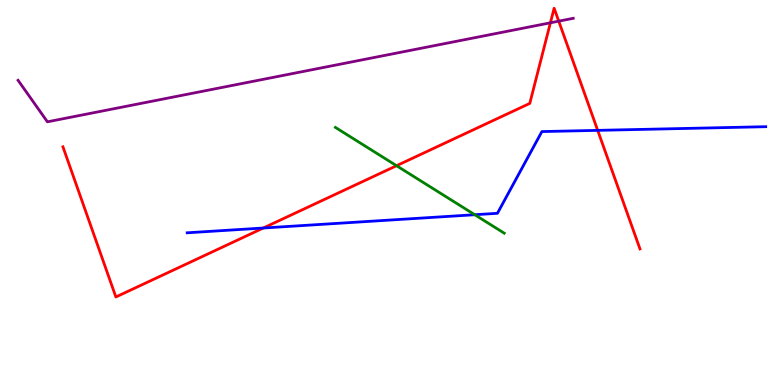[{'lines': ['blue', 'red'], 'intersections': [{'x': 3.4, 'y': 4.08}, {'x': 7.71, 'y': 6.61}]}, {'lines': ['green', 'red'], 'intersections': [{'x': 5.12, 'y': 5.7}]}, {'lines': ['purple', 'red'], 'intersections': [{'x': 7.1, 'y': 9.41}, {'x': 7.21, 'y': 9.45}]}, {'lines': ['blue', 'green'], 'intersections': [{'x': 6.13, 'y': 4.42}]}, {'lines': ['blue', 'purple'], 'intersections': []}, {'lines': ['green', 'purple'], 'intersections': []}]